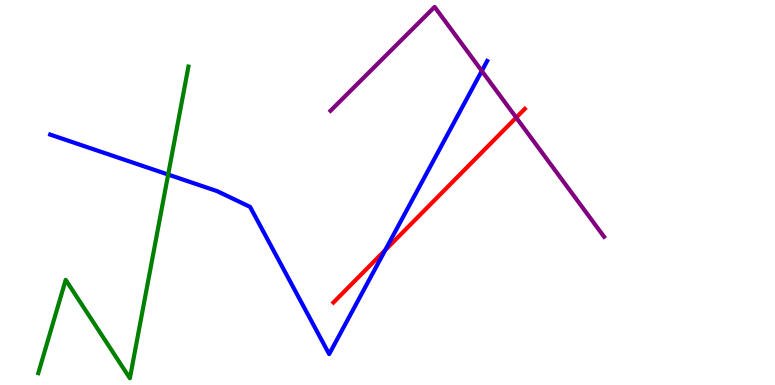[{'lines': ['blue', 'red'], 'intersections': [{'x': 4.97, 'y': 3.5}]}, {'lines': ['green', 'red'], 'intersections': []}, {'lines': ['purple', 'red'], 'intersections': [{'x': 6.66, 'y': 6.95}]}, {'lines': ['blue', 'green'], 'intersections': [{'x': 2.17, 'y': 5.47}]}, {'lines': ['blue', 'purple'], 'intersections': [{'x': 6.22, 'y': 8.16}]}, {'lines': ['green', 'purple'], 'intersections': []}]